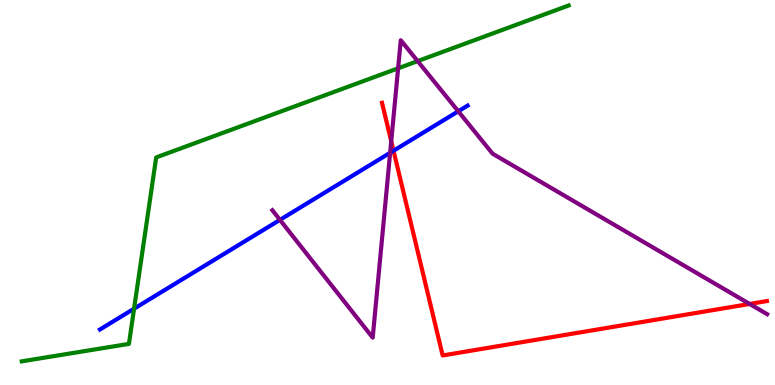[{'lines': ['blue', 'red'], 'intersections': [{'x': 5.08, 'y': 6.09}]}, {'lines': ['green', 'red'], 'intersections': []}, {'lines': ['purple', 'red'], 'intersections': [{'x': 5.05, 'y': 6.33}, {'x': 9.67, 'y': 2.1}]}, {'lines': ['blue', 'green'], 'intersections': [{'x': 1.73, 'y': 1.98}]}, {'lines': ['blue', 'purple'], 'intersections': [{'x': 3.61, 'y': 4.29}, {'x': 5.03, 'y': 6.03}, {'x': 5.91, 'y': 7.11}]}, {'lines': ['green', 'purple'], 'intersections': [{'x': 5.14, 'y': 8.23}, {'x': 5.39, 'y': 8.41}]}]